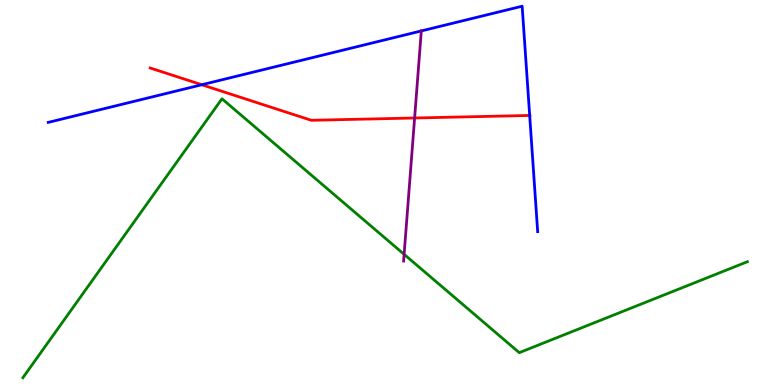[{'lines': ['blue', 'red'], 'intersections': [{'x': 2.6, 'y': 7.8}, {'x': 6.83, 'y': 7.0}]}, {'lines': ['green', 'red'], 'intersections': []}, {'lines': ['purple', 'red'], 'intersections': [{'x': 5.35, 'y': 6.94}]}, {'lines': ['blue', 'green'], 'intersections': []}, {'lines': ['blue', 'purple'], 'intersections': [{'x': 5.44, 'y': 9.2}]}, {'lines': ['green', 'purple'], 'intersections': [{'x': 5.21, 'y': 3.39}]}]